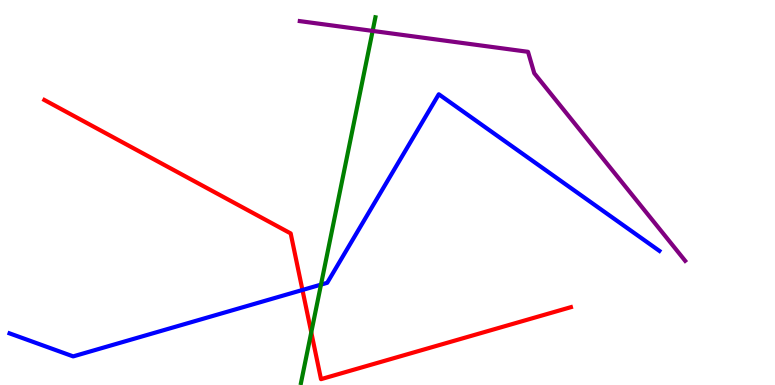[{'lines': ['blue', 'red'], 'intersections': [{'x': 3.9, 'y': 2.47}]}, {'lines': ['green', 'red'], 'intersections': [{'x': 4.02, 'y': 1.37}]}, {'lines': ['purple', 'red'], 'intersections': []}, {'lines': ['blue', 'green'], 'intersections': [{'x': 4.14, 'y': 2.61}]}, {'lines': ['blue', 'purple'], 'intersections': []}, {'lines': ['green', 'purple'], 'intersections': [{'x': 4.81, 'y': 9.2}]}]